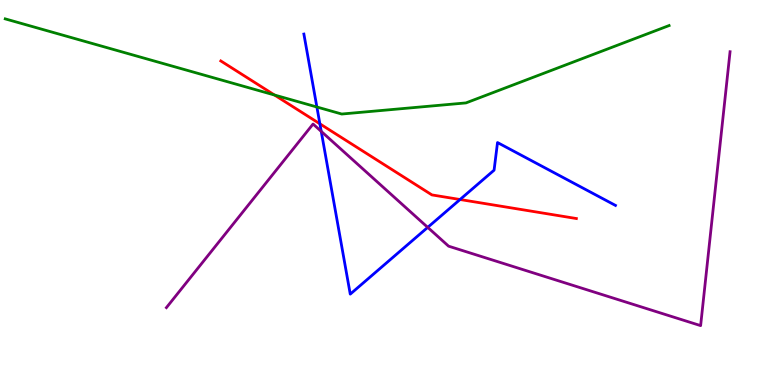[{'lines': ['blue', 'red'], 'intersections': [{'x': 4.13, 'y': 6.78}, {'x': 5.94, 'y': 4.82}]}, {'lines': ['green', 'red'], 'intersections': [{'x': 3.54, 'y': 7.53}]}, {'lines': ['purple', 'red'], 'intersections': []}, {'lines': ['blue', 'green'], 'intersections': [{'x': 4.09, 'y': 7.22}]}, {'lines': ['blue', 'purple'], 'intersections': [{'x': 4.14, 'y': 6.59}, {'x': 5.52, 'y': 4.09}]}, {'lines': ['green', 'purple'], 'intersections': []}]